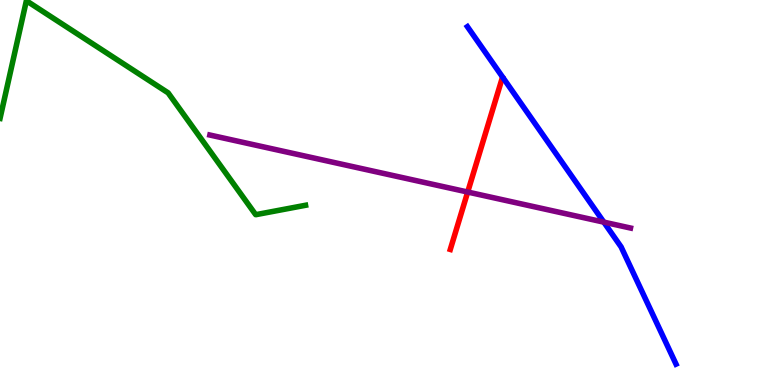[{'lines': ['blue', 'red'], 'intersections': []}, {'lines': ['green', 'red'], 'intersections': []}, {'lines': ['purple', 'red'], 'intersections': [{'x': 6.03, 'y': 5.01}]}, {'lines': ['blue', 'green'], 'intersections': []}, {'lines': ['blue', 'purple'], 'intersections': [{'x': 7.79, 'y': 4.23}]}, {'lines': ['green', 'purple'], 'intersections': []}]